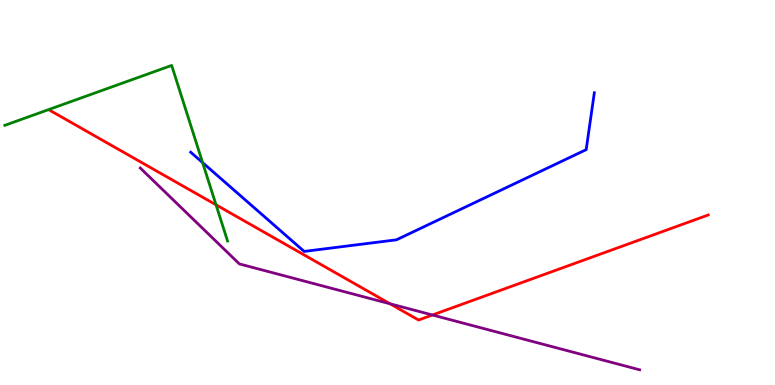[{'lines': ['blue', 'red'], 'intersections': []}, {'lines': ['green', 'red'], 'intersections': [{'x': 2.79, 'y': 4.68}]}, {'lines': ['purple', 'red'], 'intersections': [{'x': 5.03, 'y': 2.11}, {'x': 5.58, 'y': 1.82}]}, {'lines': ['blue', 'green'], 'intersections': [{'x': 2.61, 'y': 5.78}]}, {'lines': ['blue', 'purple'], 'intersections': []}, {'lines': ['green', 'purple'], 'intersections': []}]